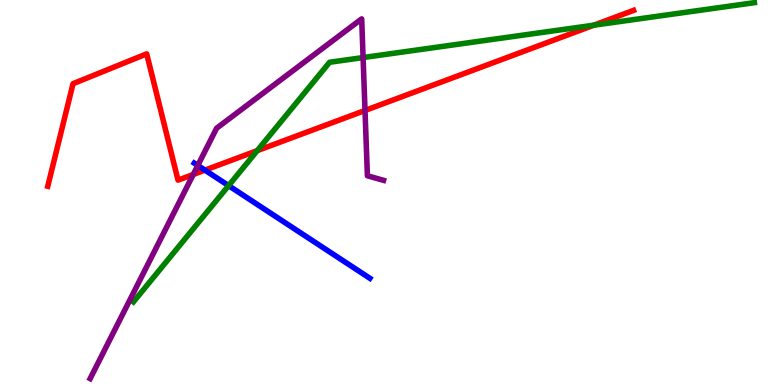[{'lines': ['blue', 'red'], 'intersections': [{'x': 2.64, 'y': 5.58}]}, {'lines': ['green', 'red'], 'intersections': [{'x': 3.32, 'y': 6.09}, {'x': 7.66, 'y': 9.35}]}, {'lines': ['purple', 'red'], 'intersections': [{'x': 2.49, 'y': 5.47}, {'x': 4.71, 'y': 7.13}]}, {'lines': ['blue', 'green'], 'intersections': [{'x': 2.95, 'y': 5.18}]}, {'lines': ['blue', 'purple'], 'intersections': [{'x': 2.55, 'y': 5.7}]}, {'lines': ['green', 'purple'], 'intersections': [{'x': 4.69, 'y': 8.5}]}]